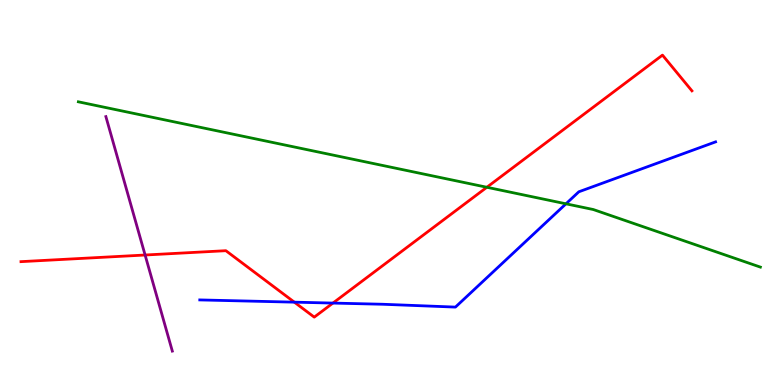[{'lines': ['blue', 'red'], 'intersections': [{'x': 3.8, 'y': 2.15}, {'x': 4.3, 'y': 2.13}]}, {'lines': ['green', 'red'], 'intersections': [{'x': 6.28, 'y': 5.14}]}, {'lines': ['purple', 'red'], 'intersections': [{'x': 1.87, 'y': 3.38}]}, {'lines': ['blue', 'green'], 'intersections': [{'x': 7.3, 'y': 4.71}]}, {'lines': ['blue', 'purple'], 'intersections': []}, {'lines': ['green', 'purple'], 'intersections': []}]